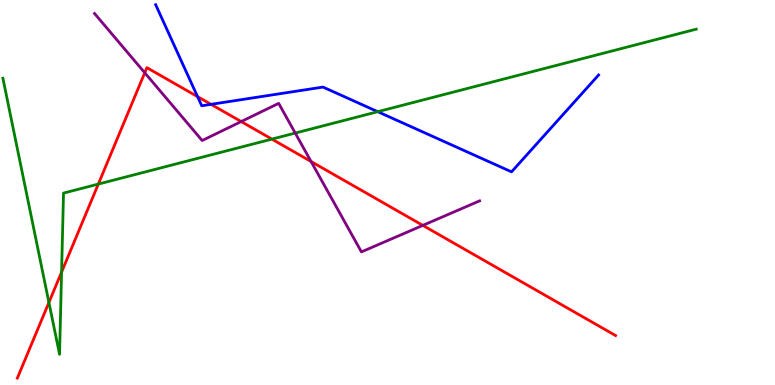[{'lines': ['blue', 'red'], 'intersections': [{'x': 2.55, 'y': 7.49}, {'x': 2.72, 'y': 7.29}]}, {'lines': ['green', 'red'], 'intersections': [{'x': 0.631, 'y': 2.14}, {'x': 0.795, 'y': 2.93}, {'x': 1.27, 'y': 5.22}, {'x': 3.51, 'y': 6.39}]}, {'lines': ['purple', 'red'], 'intersections': [{'x': 1.87, 'y': 8.11}, {'x': 3.11, 'y': 6.84}, {'x': 4.01, 'y': 5.8}, {'x': 5.46, 'y': 4.15}]}, {'lines': ['blue', 'green'], 'intersections': [{'x': 4.87, 'y': 7.1}]}, {'lines': ['blue', 'purple'], 'intersections': []}, {'lines': ['green', 'purple'], 'intersections': [{'x': 3.81, 'y': 6.54}]}]